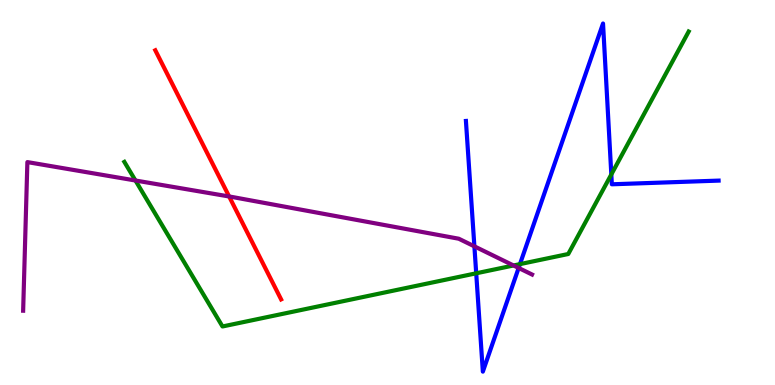[{'lines': ['blue', 'red'], 'intersections': []}, {'lines': ['green', 'red'], 'intersections': []}, {'lines': ['purple', 'red'], 'intersections': [{'x': 2.96, 'y': 4.9}]}, {'lines': ['blue', 'green'], 'intersections': [{'x': 6.14, 'y': 2.9}, {'x': 6.71, 'y': 3.14}, {'x': 7.89, 'y': 5.47}]}, {'lines': ['blue', 'purple'], 'intersections': [{'x': 6.12, 'y': 3.6}, {'x': 6.69, 'y': 3.04}]}, {'lines': ['green', 'purple'], 'intersections': [{'x': 1.75, 'y': 5.31}, {'x': 6.63, 'y': 3.1}]}]